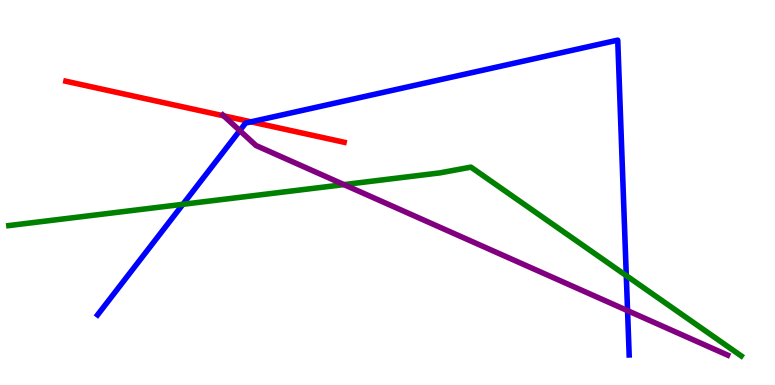[{'lines': ['blue', 'red'], 'intersections': [{'x': 3.24, 'y': 6.84}]}, {'lines': ['green', 'red'], 'intersections': []}, {'lines': ['purple', 'red'], 'intersections': [{'x': 2.89, 'y': 6.99}]}, {'lines': ['blue', 'green'], 'intersections': [{'x': 2.36, 'y': 4.69}, {'x': 8.08, 'y': 2.84}]}, {'lines': ['blue', 'purple'], 'intersections': [{'x': 3.09, 'y': 6.61}, {'x': 8.1, 'y': 1.93}]}, {'lines': ['green', 'purple'], 'intersections': [{'x': 4.44, 'y': 5.2}]}]